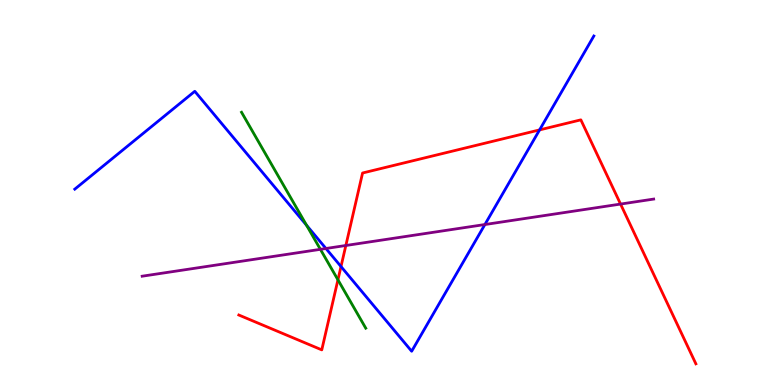[{'lines': ['blue', 'red'], 'intersections': [{'x': 4.4, 'y': 3.08}, {'x': 6.96, 'y': 6.63}]}, {'lines': ['green', 'red'], 'intersections': [{'x': 4.36, 'y': 2.73}]}, {'lines': ['purple', 'red'], 'intersections': [{'x': 4.46, 'y': 3.62}, {'x': 8.01, 'y': 4.7}]}, {'lines': ['blue', 'green'], 'intersections': [{'x': 3.96, 'y': 4.15}]}, {'lines': ['blue', 'purple'], 'intersections': [{'x': 4.21, 'y': 3.55}, {'x': 6.26, 'y': 4.17}]}, {'lines': ['green', 'purple'], 'intersections': [{'x': 4.13, 'y': 3.52}]}]